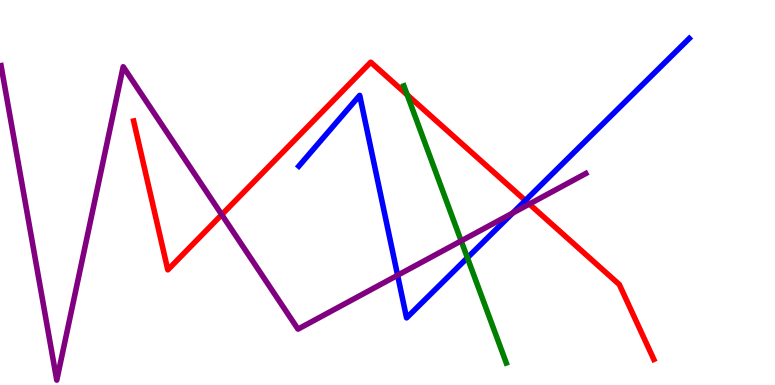[{'lines': ['blue', 'red'], 'intersections': [{'x': 6.78, 'y': 4.79}]}, {'lines': ['green', 'red'], 'intersections': [{'x': 5.25, 'y': 7.54}]}, {'lines': ['purple', 'red'], 'intersections': [{'x': 2.86, 'y': 4.42}, {'x': 6.83, 'y': 4.7}]}, {'lines': ['blue', 'green'], 'intersections': [{'x': 6.03, 'y': 3.3}]}, {'lines': ['blue', 'purple'], 'intersections': [{'x': 5.13, 'y': 2.85}, {'x': 6.61, 'y': 4.46}]}, {'lines': ['green', 'purple'], 'intersections': [{'x': 5.95, 'y': 3.74}]}]